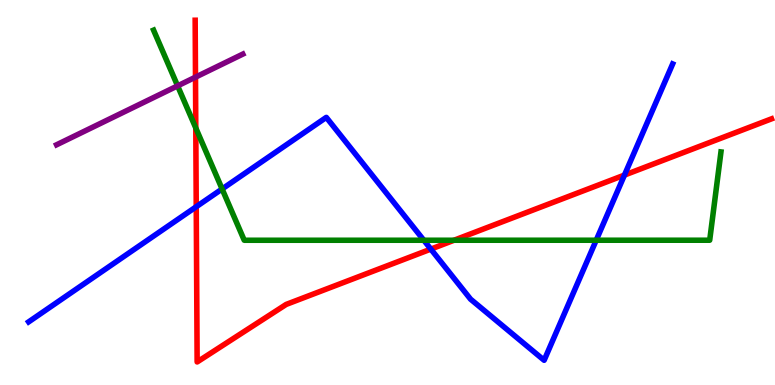[{'lines': ['blue', 'red'], 'intersections': [{'x': 2.53, 'y': 4.63}, {'x': 5.56, 'y': 3.53}, {'x': 8.06, 'y': 5.45}]}, {'lines': ['green', 'red'], 'intersections': [{'x': 2.53, 'y': 6.68}, {'x': 5.86, 'y': 3.76}]}, {'lines': ['purple', 'red'], 'intersections': [{'x': 2.52, 'y': 8.0}]}, {'lines': ['blue', 'green'], 'intersections': [{'x': 2.87, 'y': 5.09}, {'x': 5.47, 'y': 3.76}, {'x': 7.69, 'y': 3.76}]}, {'lines': ['blue', 'purple'], 'intersections': []}, {'lines': ['green', 'purple'], 'intersections': [{'x': 2.29, 'y': 7.77}]}]